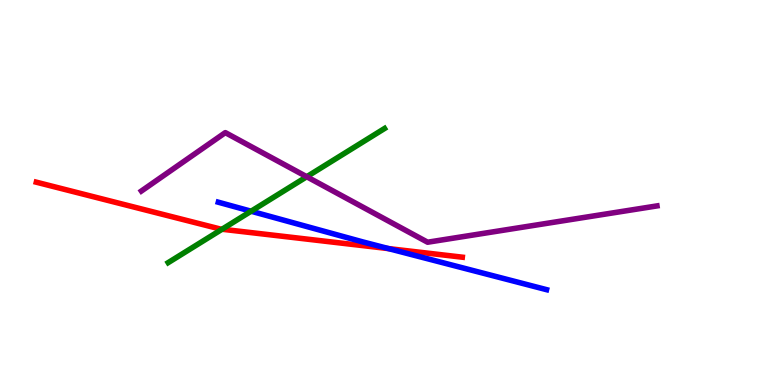[{'lines': ['blue', 'red'], 'intersections': [{'x': 5.01, 'y': 3.54}]}, {'lines': ['green', 'red'], 'intersections': [{'x': 2.87, 'y': 4.05}]}, {'lines': ['purple', 'red'], 'intersections': []}, {'lines': ['blue', 'green'], 'intersections': [{'x': 3.24, 'y': 4.51}]}, {'lines': ['blue', 'purple'], 'intersections': []}, {'lines': ['green', 'purple'], 'intersections': [{'x': 3.96, 'y': 5.41}]}]